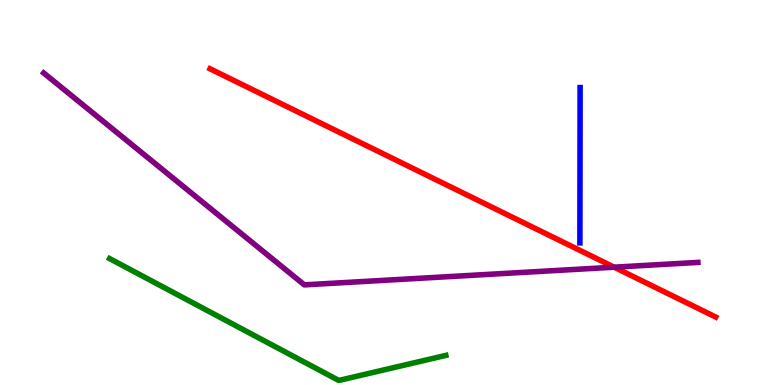[{'lines': ['blue', 'red'], 'intersections': []}, {'lines': ['green', 'red'], 'intersections': []}, {'lines': ['purple', 'red'], 'intersections': [{'x': 7.92, 'y': 3.06}]}, {'lines': ['blue', 'green'], 'intersections': []}, {'lines': ['blue', 'purple'], 'intersections': []}, {'lines': ['green', 'purple'], 'intersections': []}]